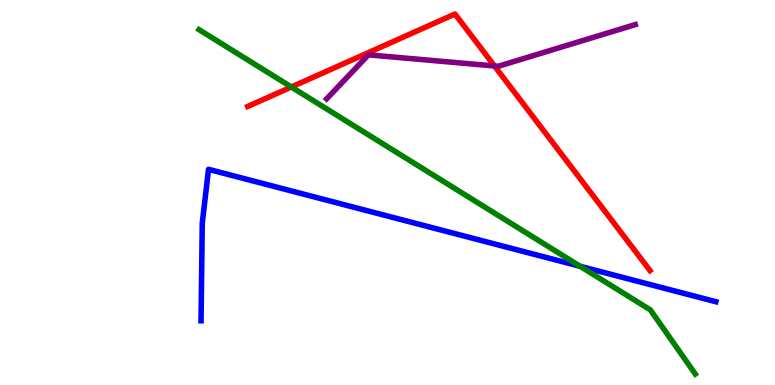[{'lines': ['blue', 'red'], 'intersections': []}, {'lines': ['green', 'red'], 'intersections': [{'x': 3.76, 'y': 7.74}]}, {'lines': ['purple', 'red'], 'intersections': [{'x': 6.38, 'y': 8.29}]}, {'lines': ['blue', 'green'], 'intersections': [{'x': 7.49, 'y': 3.08}]}, {'lines': ['blue', 'purple'], 'intersections': []}, {'lines': ['green', 'purple'], 'intersections': []}]